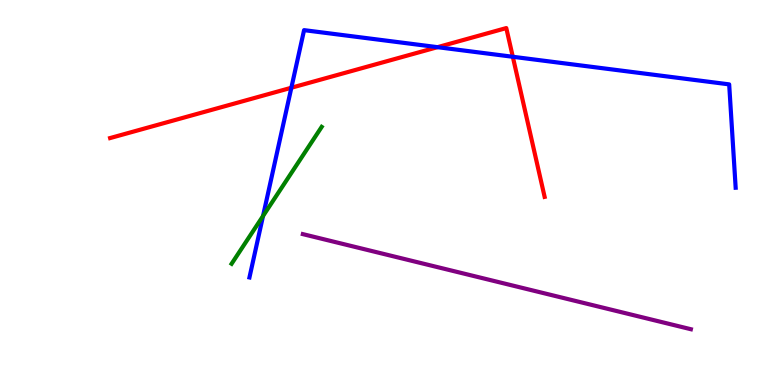[{'lines': ['blue', 'red'], 'intersections': [{'x': 3.76, 'y': 7.72}, {'x': 5.65, 'y': 8.77}, {'x': 6.62, 'y': 8.53}]}, {'lines': ['green', 'red'], 'intersections': []}, {'lines': ['purple', 'red'], 'intersections': []}, {'lines': ['blue', 'green'], 'intersections': [{'x': 3.39, 'y': 4.39}]}, {'lines': ['blue', 'purple'], 'intersections': []}, {'lines': ['green', 'purple'], 'intersections': []}]